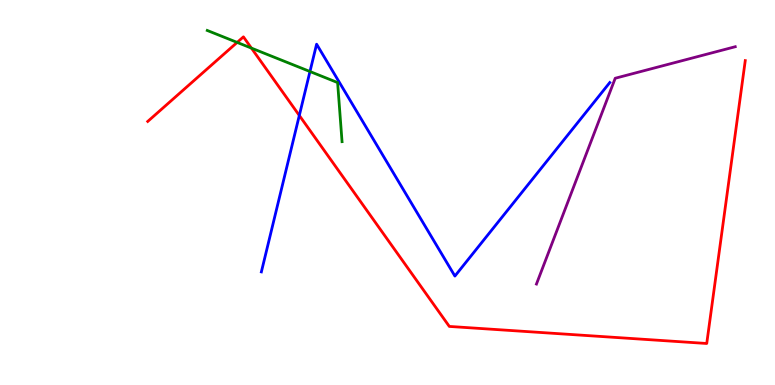[{'lines': ['blue', 'red'], 'intersections': [{'x': 3.86, 'y': 7.0}]}, {'lines': ['green', 'red'], 'intersections': [{'x': 3.06, 'y': 8.9}, {'x': 3.24, 'y': 8.75}]}, {'lines': ['purple', 'red'], 'intersections': []}, {'lines': ['blue', 'green'], 'intersections': [{'x': 4.0, 'y': 8.14}]}, {'lines': ['blue', 'purple'], 'intersections': []}, {'lines': ['green', 'purple'], 'intersections': []}]